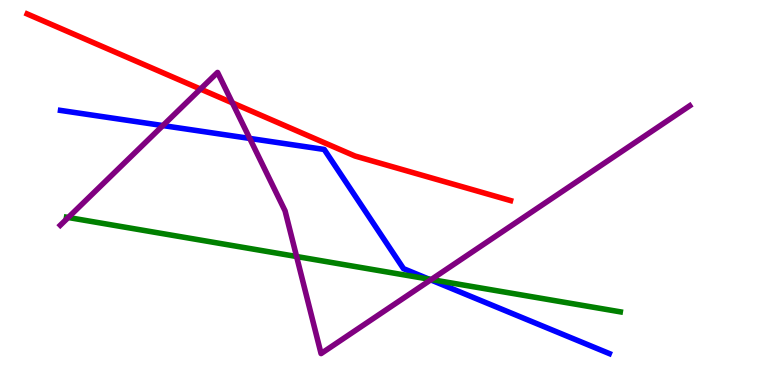[{'lines': ['blue', 'red'], 'intersections': []}, {'lines': ['green', 'red'], 'intersections': []}, {'lines': ['purple', 'red'], 'intersections': [{'x': 2.59, 'y': 7.69}, {'x': 3.0, 'y': 7.33}]}, {'lines': ['blue', 'green'], 'intersections': [{'x': 5.53, 'y': 2.75}]}, {'lines': ['blue', 'purple'], 'intersections': [{'x': 2.1, 'y': 6.74}, {'x': 3.22, 'y': 6.4}, {'x': 5.56, 'y': 2.73}]}, {'lines': ['green', 'purple'], 'intersections': [{'x': 0.881, 'y': 4.35}, {'x': 3.83, 'y': 3.34}, {'x': 5.56, 'y': 2.74}]}]